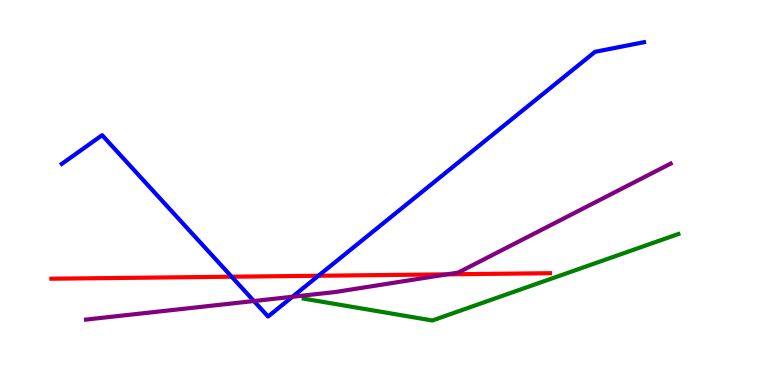[{'lines': ['blue', 'red'], 'intersections': [{'x': 2.99, 'y': 2.81}, {'x': 4.11, 'y': 2.84}]}, {'lines': ['green', 'red'], 'intersections': []}, {'lines': ['purple', 'red'], 'intersections': [{'x': 5.77, 'y': 2.87}]}, {'lines': ['blue', 'green'], 'intersections': []}, {'lines': ['blue', 'purple'], 'intersections': [{'x': 3.28, 'y': 2.18}, {'x': 3.77, 'y': 2.29}]}, {'lines': ['green', 'purple'], 'intersections': []}]